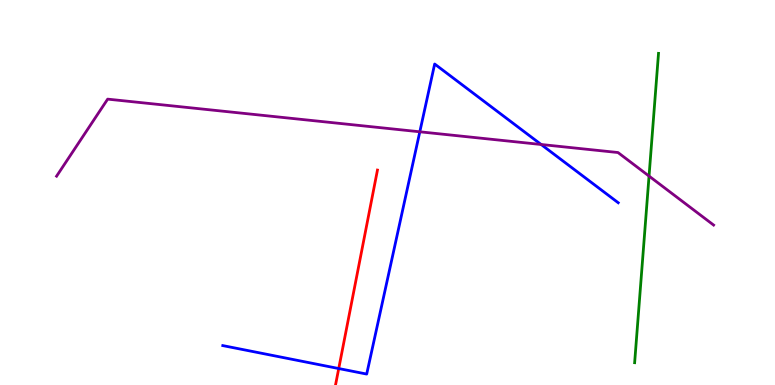[{'lines': ['blue', 'red'], 'intersections': [{'x': 4.37, 'y': 0.428}]}, {'lines': ['green', 'red'], 'intersections': []}, {'lines': ['purple', 'red'], 'intersections': []}, {'lines': ['blue', 'green'], 'intersections': []}, {'lines': ['blue', 'purple'], 'intersections': [{'x': 5.42, 'y': 6.58}, {'x': 6.98, 'y': 6.25}]}, {'lines': ['green', 'purple'], 'intersections': [{'x': 8.37, 'y': 5.43}]}]